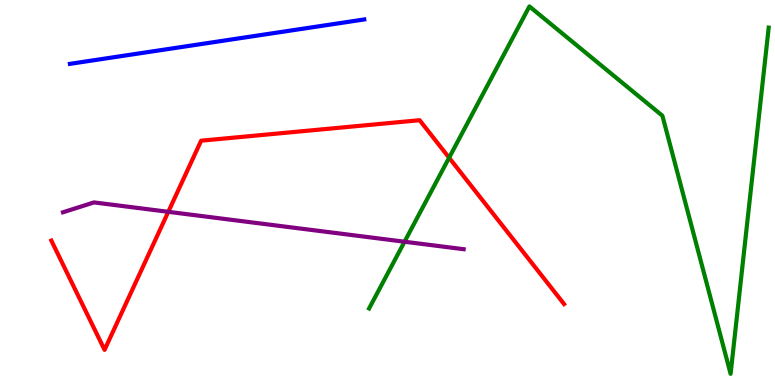[{'lines': ['blue', 'red'], 'intersections': []}, {'lines': ['green', 'red'], 'intersections': [{'x': 5.79, 'y': 5.9}]}, {'lines': ['purple', 'red'], 'intersections': [{'x': 2.17, 'y': 4.5}]}, {'lines': ['blue', 'green'], 'intersections': []}, {'lines': ['blue', 'purple'], 'intersections': []}, {'lines': ['green', 'purple'], 'intersections': [{'x': 5.22, 'y': 3.72}]}]